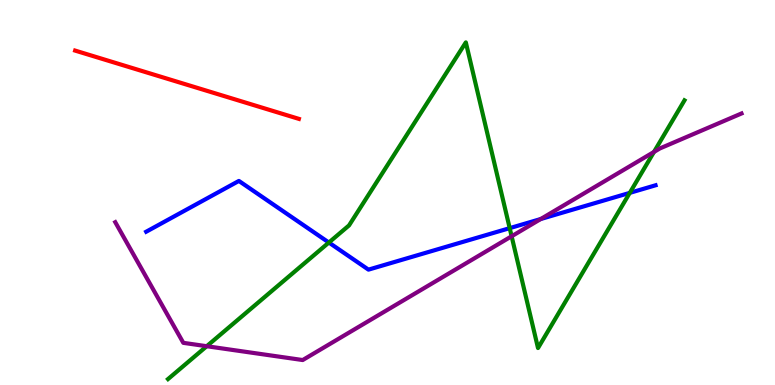[{'lines': ['blue', 'red'], 'intersections': []}, {'lines': ['green', 'red'], 'intersections': []}, {'lines': ['purple', 'red'], 'intersections': []}, {'lines': ['blue', 'green'], 'intersections': [{'x': 4.24, 'y': 3.7}, {'x': 6.58, 'y': 4.07}, {'x': 8.13, 'y': 4.99}]}, {'lines': ['blue', 'purple'], 'intersections': [{'x': 6.98, 'y': 4.31}]}, {'lines': ['green', 'purple'], 'intersections': [{'x': 2.67, 'y': 1.01}, {'x': 6.6, 'y': 3.86}, {'x': 8.44, 'y': 6.05}]}]